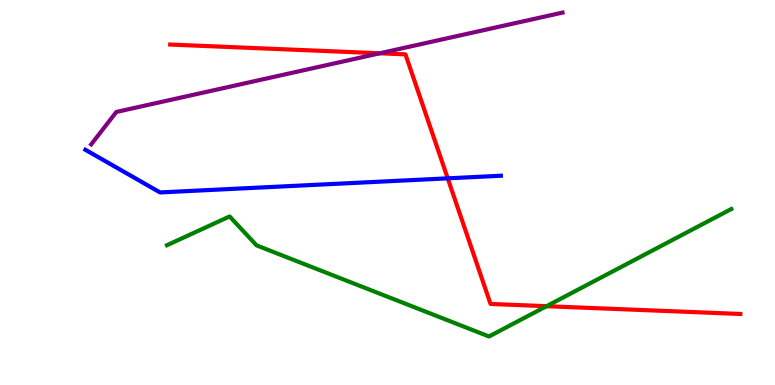[{'lines': ['blue', 'red'], 'intersections': [{'x': 5.78, 'y': 5.37}]}, {'lines': ['green', 'red'], 'intersections': [{'x': 7.05, 'y': 2.05}]}, {'lines': ['purple', 'red'], 'intersections': [{'x': 4.9, 'y': 8.62}]}, {'lines': ['blue', 'green'], 'intersections': []}, {'lines': ['blue', 'purple'], 'intersections': []}, {'lines': ['green', 'purple'], 'intersections': []}]